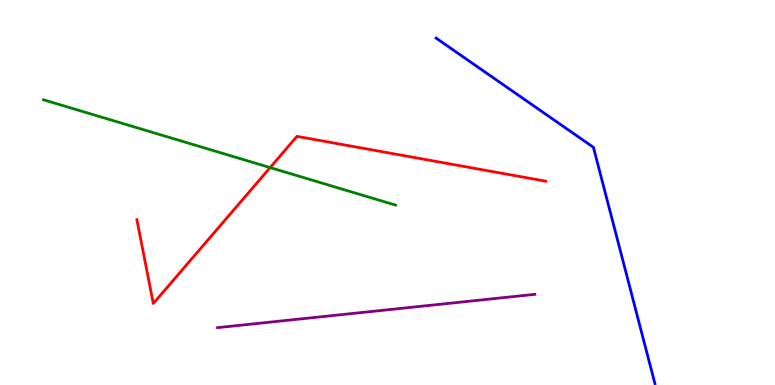[{'lines': ['blue', 'red'], 'intersections': []}, {'lines': ['green', 'red'], 'intersections': [{'x': 3.49, 'y': 5.65}]}, {'lines': ['purple', 'red'], 'intersections': []}, {'lines': ['blue', 'green'], 'intersections': []}, {'lines': ['blue', 'purple'], 'intersections': []}, {'lines': ['green', 'purple'], 'intersections': []}]